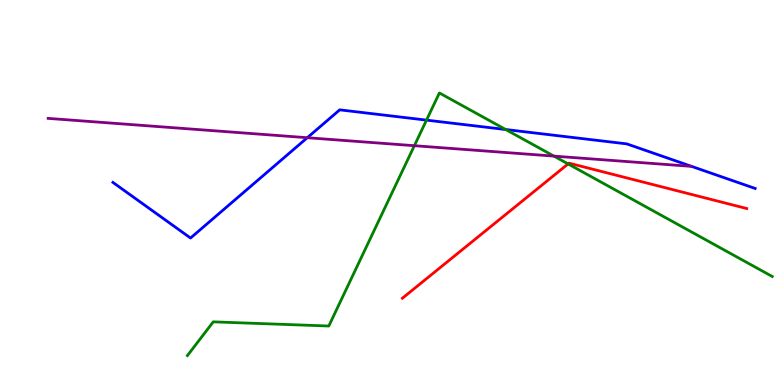[{'lines': ['blue', 'red'], 'intersections': []}, {'lines': ['green', 'red'], 'intersections': [{'x': 7.33, 'y': 5.74}]}, {'lines': ['purple', 'red'], 'intersections': []}, {'lines': ['blue', 'green'], 'intersections': [{'x': 5.5, 'y': 6.88}, {'x': 6.53, 'y': 6.64}]}, {'lines': ['blue', 'purple'], 'intersections': [{'x': 3.97, 'y': 6.42}]}, {'lines': ['green', 'purple'], 'intersections': [{'x': 5.35, 'y': 6.22}, {'x': 7.15, 'y': 5.95}]}]